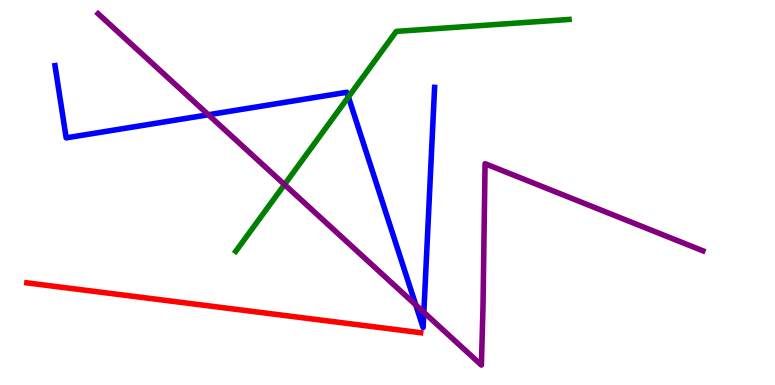[{'lines': ['blue', 'red'], 'intersections': []}, {'lines': ['green', 'red'], 'intersections': []}, {'lines': ['purple', 'red'], 'intersections': []}, {'lines': ['blue', 'green'], 'intersections': [{'x': 4.5, 'y': 7.48}]}, {'lines': ['blue', 'purple'], 'intersections': [{'x': 2.69, 'y': 7.02}, {'x': 5.36, 'y': 2.08}, {'x': 5.47, 'y': 1.89}]}, {'lines': ['green', 'purple'], 'intersections': [{'x': 3.67, 'y': 5.21}]}]